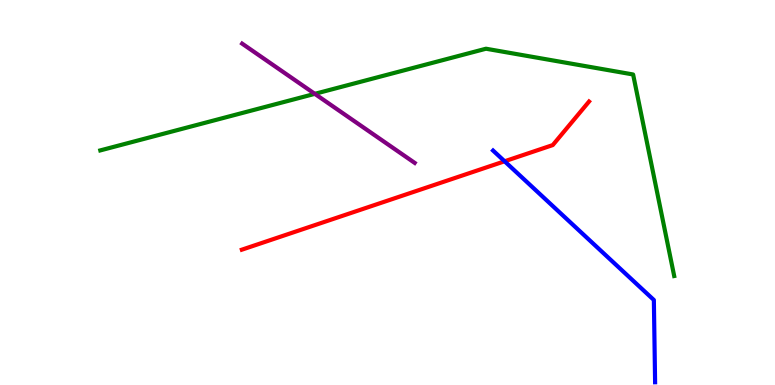[{'lines': ['blue', 'red'], 'intersections': [{'x': 6.51, 'y': 5.81}]}, {'lines': ['green', 'red'], 'intersections': []}, {'lines': ['purple', 'red'], 'intersections': []}, {'lines': ['blue', 'green'], 'intersections': []}, {'lines': ['blue', 'purple'], 'intersections': []}, {'lines': ['green', 'purple'], 'intersections': [{'x': 4.06, 'y': 7.56}]}]